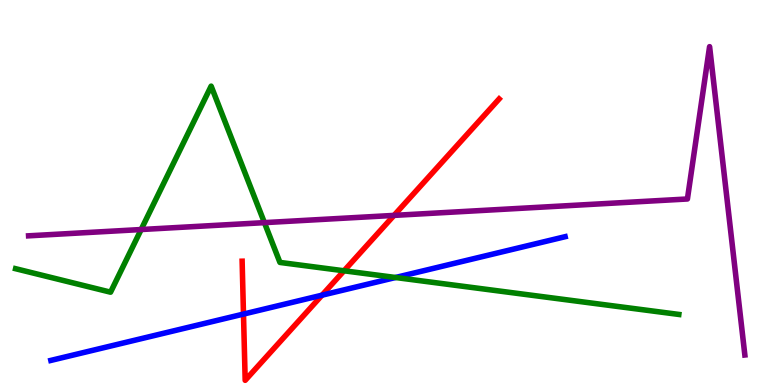[{'lines': ['blue', 'red'], 'intersections': [{'x': 3.14, 'y': 1.84}, {'x': 4.16, 'y': 2.33}]}, {'lines': ['green', 'red'], 'intersections': [{'x': 4.44, 'y': 2.97}]}, {'lines': ['purple', 'red'], 'intersections': [{'x': 5.08, 'y': 4.41}]}, {'lines': ['blue', 'green'], 'intersections': [{'x': 5.1, 'y': 2.79}]}, {'lines': ['blue', 'purple'], 'intersections': []}, {'lines': ['green', 'purple'], 'intersections': [{'x': 1.82, 'y': 4.04}, {'x': 3.41, 'y': 4.22}]}]